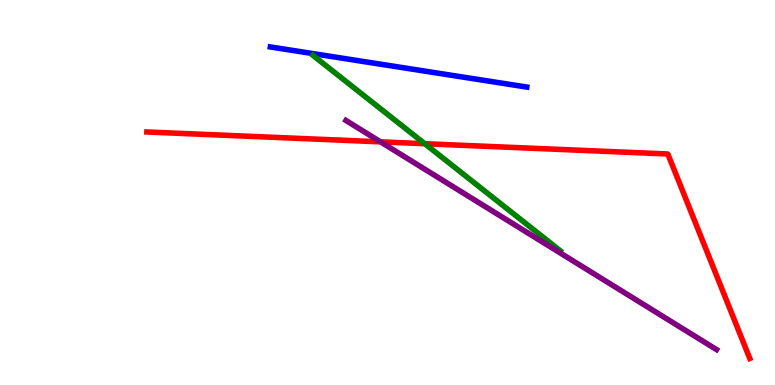[{'lines': ['blue', 'red'], 'intersections': []}, {'lines': ['green', 'red'], 'intersections': [{'x': 5.48, 'y': 6.27}]}, {'lines': ['purple', 'red'], 'intersections': [{'x': 4.91, 'y': 6.32}]}, {'lines': ['blue', 'green'], 'intersections': []}, {'lines': ['blue', 'purple'], 'intersections': []}, {'lines': ['green', 'purple'], 'intersections': []}]